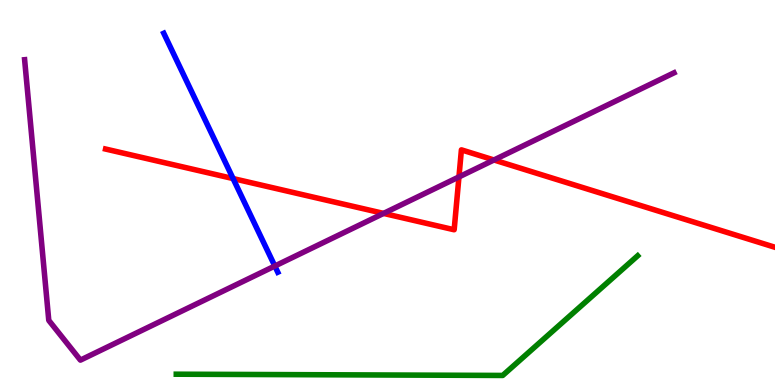[{'lines': ['blue', 'red'], 'intersections': [{'x': 3.01, 'y': 5.36}]}, {'lines': ['green', 'red'], 'intersections': []}, {'lines': ['purple', 'red'], 'intersections': [{'x': 4.95, 'y': 4.46}, {'x': 5.92, 'y': 5.4}, {'x': 6.37, 'y': 5.84}]}, {'lines': ['blue', 'green'], 'intersections': []}, {'lines': ['blue', 'purple'], 'intersections': [{'x': 3.55, 'y': 3.09}]}, {'lines': ['green', 'purple'], 'intersections': []}]